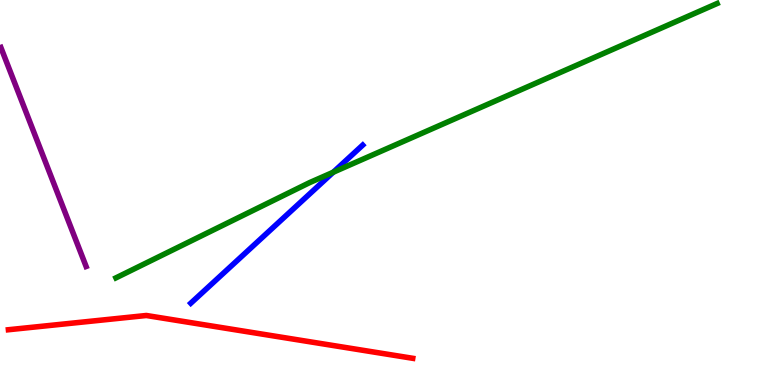[{'lines': ['blue', 'red'], 'intersections': []}, {'lines': ['green', 'red'], 'intersections': []}, {'lines': ['purple', 'red'], 'intersections': []}, {'lines': ['blue', 'green'], 'intersections': [{'x': 4.3, 'y': 5.53}]}, {'lines': ['blue', 'purple'], 'intersections': []}, {'lines': ['green', 'purple'], 'intersections': []}]